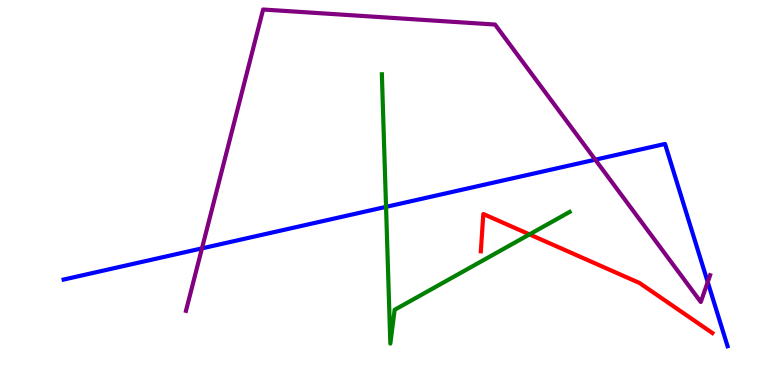[{'lines': ['blue', 'red'], 'intersections': []}, {'lines': ['green', 'red'], 'intersections': [{'x': 6.83, 'y': 3.91}]}, {'lines': ['purple', 'red'], 'intersections': []}, {'lines': ['blue', 'green'], 'intersections': [{'x': 4.98, 'y': 4.63}]}, {'lines': ['blue', 'purple'], 'intersections': [{'x': 2.61, 'y': 3.55}, {'x': 7.68, 'y': 5.85}, {'x': 9.13, 'y': 2.67}]}, {'lines': ['green', 'purple'], 'intersections': []}]